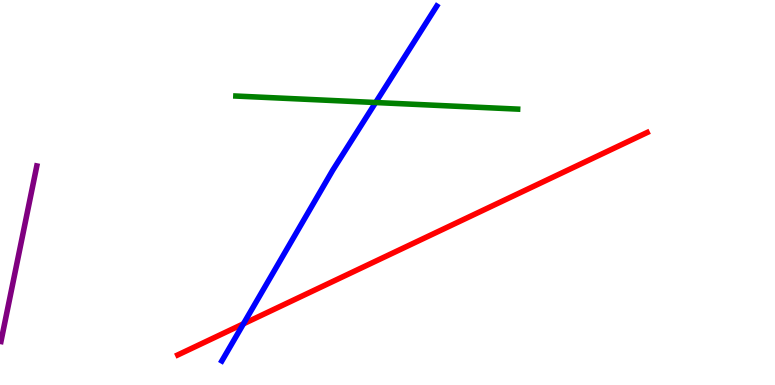[{'lines': ['blue', 'red'], 'intersections': [{'x': 3.14, 'y': 1.59}]}, {'lines': ['green', 'red'], 'intersections': []}, {'lines': ['purple', 'red'], 'intersections': []}, {'lines': ['blue', 'green'], 'intersections': [{'x': 4.85, 'y': 7.34}]}, {'lines': ['blue', 'purple'], 'intersections': []}, {'lines': ['green', 'purple'], 'intersections': []}]